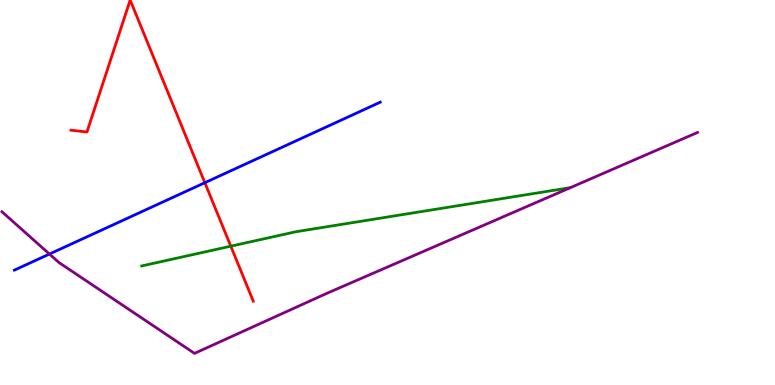[{'lines': ['blue', 'red'], 'intersections': [{'x': 2.64, 'y': 5.25}]}, {'lines': ['green', 'red'], 'intersections': [{'x': 2.98, 'y': 3.61}]}, {'lines': ['purple', 'red'], 'intersections': []}, {'lines': ['blue', 'green'], 'intersections': []}, {'lines': ['blue', 'purple'], 'intersections': [{'x': 0.638, 'y': 3.4}]}, {'lines': ['green', 'purple'], 'intersections': []}]